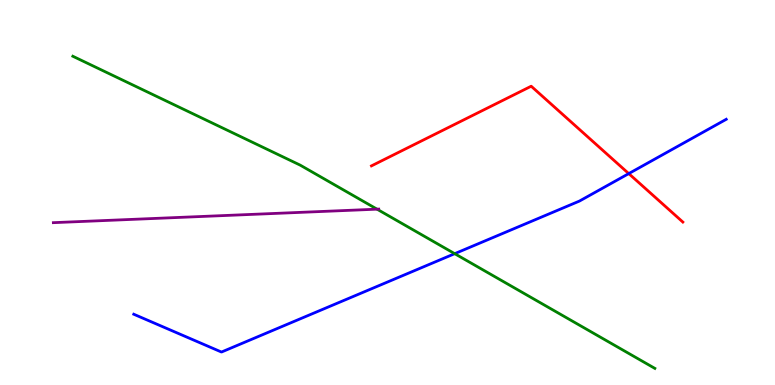[{'lines': ['blue', 'red'], 'intersections': [{'x': 8.11, 'y': 5.49}]}, {'lines': ['green', 'red'], 'intersections': []}, {'lines': ['purple', 'red'], 'intersections': []}, {'lines': ['blue', 'green'], 'intersections': [{'x': 5.87, 'y': 3.41}]}, {'lines': ['blue', 'purple'], 'intersections': []}, {'lines': ['green', 'purple'], 'intersections': [{'x': 4.87, 'y': 4.57}]}]